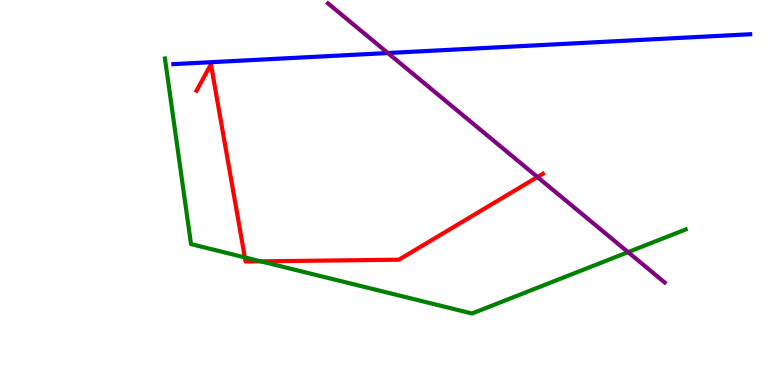[{'lines': ['blue', 'red'], 'intersections': []}, {'lines': ['green', 'red'], 'intersections': [{'x': 3.16, 'y': 3.31}, {'x': 3.37, 'y': 3.21}]}, {'lines': ['purple', 'red'], 'intersections': [{'x': 6.93, 'y': 5.4}]}, {'lines': ['blue', 'green'], 'intersections': []}, {'lines': ['blue', 'purple'], 'intersections': [{'x': 5.0, 'y': 8.62}]}, {'lines': ['green', 'purple'], 'intersections': [{'x': 8.1, 'y': 3.45}]}]